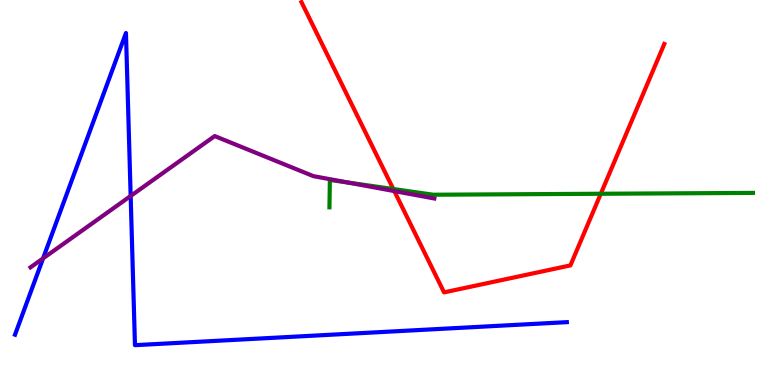[{'lines': ['blue', 'red'], 'intersections': []}, {'lines': ['green', 'red'], 'intersections': [{'x': 5.07, 'y': 5.09}, {'x': 7.75, 'y': 4.97}]}, {'lines': ['purple', 'red'], 'intersections': [{'x': 5.09, 'y': 5.04}]}, {'lines': ['blue', 'green'], 'intersections': []}, {'lines': ['blue', 'purple'], 'intersections': [{'x': 0.556, 'y': 3.29}, {'x': 1.69, 'y': 4.91}]}, {'lines': ['green', 'purple'], 'intersections': [{'x': 4.49, 'y': 5.26}]}]